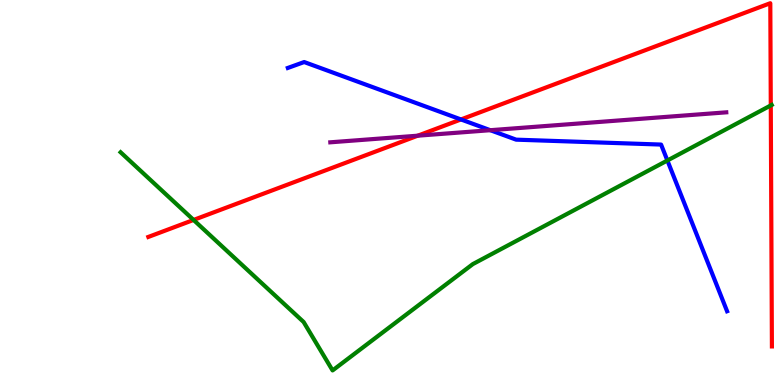[{'lines': ['blue', 'red'], 'intersections': [{'x': 5.95, 'y': 6.9}]}, {'lines': ['green', 'red'], 'intersections': [{'x': 2.5, 'y': 4.29}, {'x': 9.95, 'y': 7.26}]}, {'lines': ['purple', 'red'], 'intersections': [{'x': 5.39, 'y': 6.48}]}, {'lines': ['blue', 'green'], 'intersections': [{'x': 8.61, 'y': 5.83}]}, {'lines': ['blue', 'purple'], 'intersections': [{'x': 6.33, 'y': 6.62}]}, {'lines': ['green', 'purple'], 'intersections': []}]